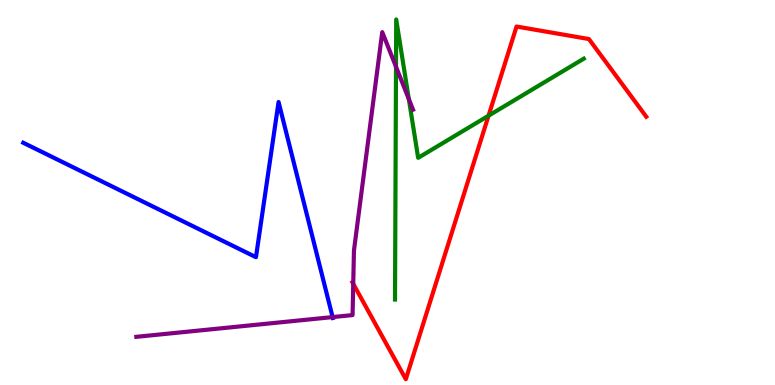[{'lines': ['blue', 'red'], 'intersections': []}, {'lines': ['green', 'red'], 'intersections': [{'x': 6.3, 'y': 6.99}]}, {'lines': ['purple', 'red'], 'intersections': [{'x': 4.56, 'y': 2.63}]}, {'lines': ['blue', 'green'], 'intersections': []}, {'lines': ['blue', 'purple'], 'intersections': [{'x': 4.29, 'y': 1.76}]}, {'lines': ['green', 'purple'], 'intersections': [{'x': 5.11, 'y': 8.27}, {'x': 5.28, 'y': 7.43}]}]